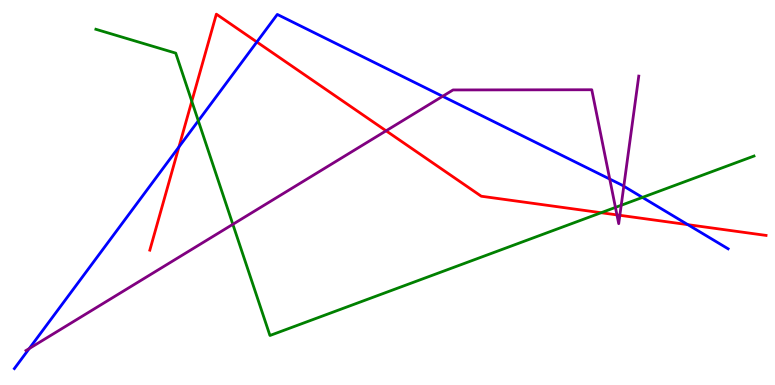[{'lines': ['blue', 'red'], 'intersections': [{'x': 2.31, 'y': 6.18}, {'x': 3.31, 'y': 8.91}, {'x': 8.88, 'y': 4.16}]}, {'lines': ['green', 'red'], 'intersections': [{'x': 2.47, 'y': 7.37}, {'x': 7.76, 'y': 4.47}]}, {'lines': ['purple', 'red'], 'intersections': [{'x': 4.98, 'y': 6.6}, {'x': 7.96, 'y': 4.42}, {'x': 8.0, 'y': 4.41}]}, {'lines': ['blue', 'green'], 'intersections': [{'x': 2.56, 'y': 6.86}, {'x': 8.29, 'y': 4.87}]}, {'lines': ['blue', 'purple'], 'intersections': [{'x': 0.378, 'y': 0.947}, {'x': 5.71, 'y': 7.5}, {'x': 7.87, 'y': 5.35}, {'x': 8.05, 'y': 5.16}]}, {'lines': ['green', 'purple'], 'intersections': [{'x': 3.0, 'y': 4.17}, {'x': 7.94, 'y': 4.61}, {'x': 8.02, 'y': 4.67}]}]